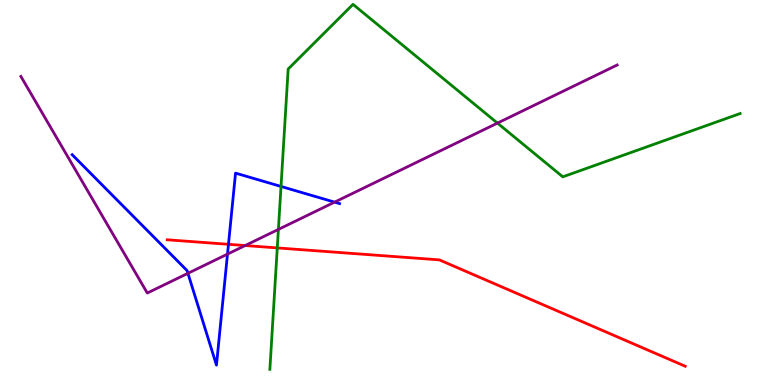[{'lines': ['blue', 'red'], 'intersections': [{'x': 2.95, 'y': 3.65}]}, {'lines': ['green', 'red'], 'intersections': [{'x': 3.58, 'y': 3.56}]}, {'lines': ['purple', 'red'], 'intersections': [{'x': 3.16, 'y': 3.62}]}, {'lines': ['blue', 'green'], 'intersections': [{'x': 3.63, 'y': 5.16}]}, {'lines': ['blue', 'purple'], 'intersections': [{'x': 2.42, 'y': 2.9}, {'x': 2.94, 'y': 3.4}, {'x': 4.32, 'y': 4.75}]}, {'lines': ['green', 'purple'], 'intersections': [{'x': 3.59, 'y': 4.04}, {'x': 6.42, 'y': 6.8}]}]